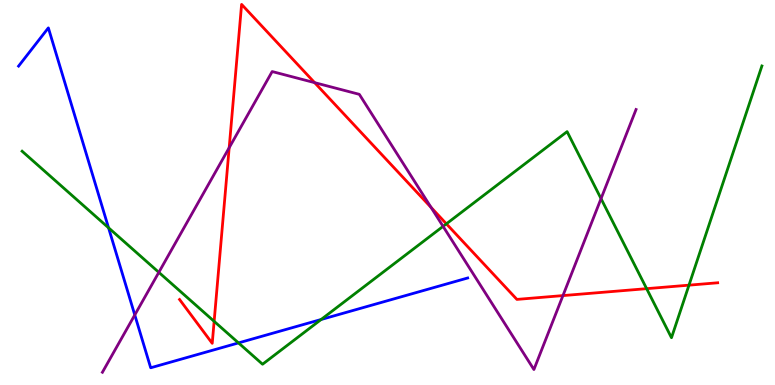[{'lines': ['blue', 'red'], 'intersections': []}, {'lines': ['green', 'red'], 'intersections': [{'x': 2.76, 'y': 1.65}, {'x': 5.76, 'y': 4.19}, {'x': 8.34, 'y': 2.5}, {'x': 8.89, 'y': 2.59}]}, {'lines': ['purple', 'red'], 'intersections': [{'x': 2.96, 'y': 6.16}, {'x': 4.06, 'y': 7.85}, {'x': 5.56, 'y': 4.61}, {'x': 7.26, 'y': 2.32}]}, {'lines': ['blue', 'green'], 'intersections': [{'x': 1.4, 'y': 4.08}, {'x': 3.08, 'y': 1.09}, {'x': 4.14, 'y': 1.7}]}, {'lines': ['blue', 'purple'], 'intersections': [{'x': 1.74, 'y': 1.82}]}, {'lines': ['green', 'purple'], 'intersections': [{'x': 2.05, 'y': 2.93}, {'x': 5.72, 'y': 4.12}, {'x': 7.76, 'y': 4.84}]}]